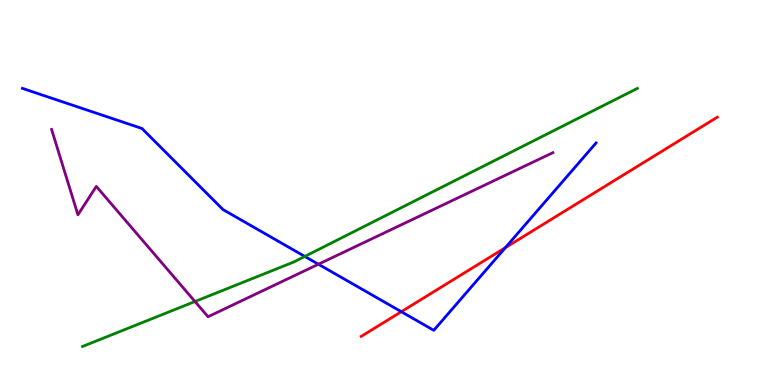[{'lines': ['blue', 'red'], 'intersections': [{'x': 5.18, 'y': 1.9}, {'x': 6.52, 'y': 3.57}]}, {'lines': ['green', 'red'], 'intersections': []}, {'lines': ['purple', 'red'], 'intersections': []}, {'lines': ['blue', 'green'], 'intersections': [{'x': 3.93, 'y': 3.34}]}, {'lines': ['blue', 'purple'], 'intersections': [{'x': 4.11, 'y': 3.14}]}, {'lines': ['green', 'purple'], 'intersections': [{'x': 2.52, 'y': 2.17}]}]